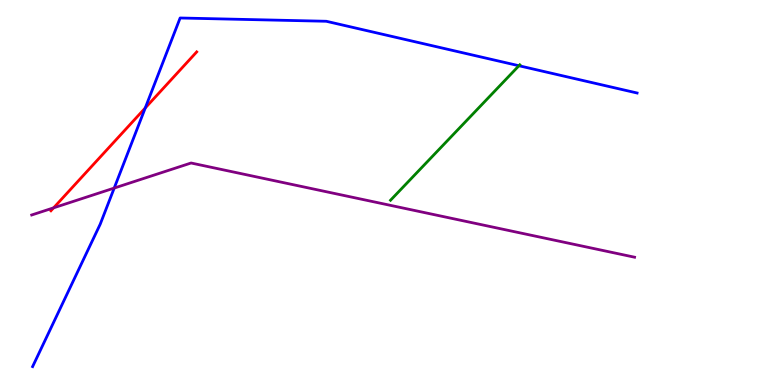[{'lines': ['blue', 'red'], 'intersections': [{'x': 1.87, 'y': 7.2}]}, {'lines': ['green', 'red'], 'intersections': []}, {'lines': ['purple', 'red'], 'intersections': [{'x': 0.692, 'y': 4.6}]}, {'lines': ['blue', 'green'], 'intersections': [{'x': 6.7, 'y': 8.29}]}, {'lines': ['blue', 'purple'], 'intersections': [{'x': 1.47, 'y': 5.11}]}, {'lines': ['green', 'purple'], 'intersections': []}]